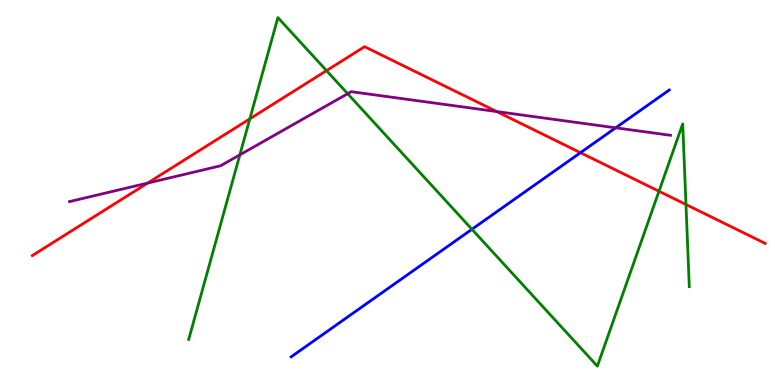[{'lines': ['blue', 'red'], 'intersections': [{'x': 7.49, 'y': 6.03}]}, {'lines': ['green', 'red'], 'intersections': [{'x': 3.22, 'y': 6.91}, {'x': 4.21, 'y': 8.17}, {'x': 8.5, 'y': 5.03}, {'x': 8.85, 'y': 4.69}]}, {'lines': ['purple', 'red'], 'intersections': [{'x': 1.9, 'y': 5.24}, {'x': 6.41, 'y': 7.1}]}, {'lines': ['blue', 'green'], 'intersections': [{'x': 6.09, 'y': 4.04}]}, {'lines': ['blue', 'purple'], 'intersections': [{'x': 7.94, 'y': 6.68}]}, {'lines': ['green', 'purple'], 'intersections': [{'x': 3.09, 'y': 5.98}, {'x': 4.49, 'y': 7.57}]}]